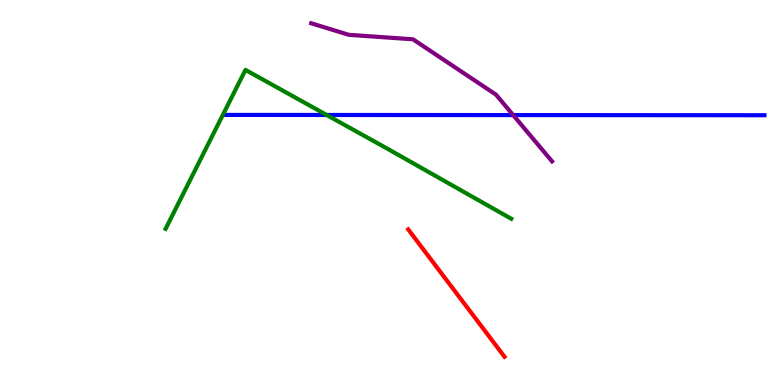[{'lines': ['blue', 'red'], 'intersections': []}, {'lines': ['green', 'red'], 'intersections': []}, {'lines': ['purple', 'red'], 'intersections': []}, {'lines': ['blue', 'green'], 'intersections': [{'x': 4.21, 'y': 7.01}]}, {'lines': ['blue', 'purple'], 'intersections': [{'x': 6.62, 'y': 7.01}]}, {'lines': ['green', 'purple'], 'intersections': []}]